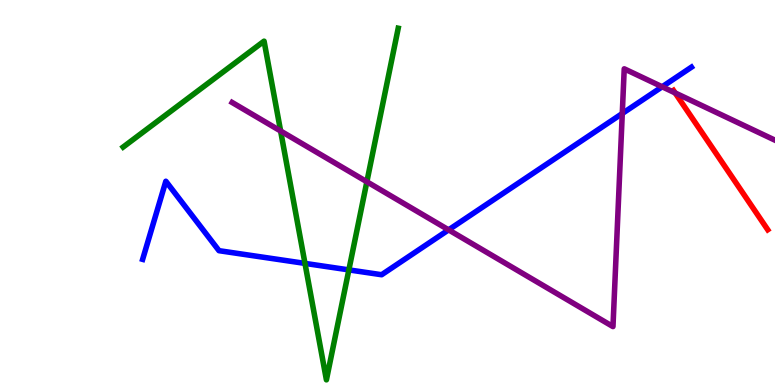[{'lines': ['blue', 'red'], 'intersections': []}, {'lines': ['green', 'red'], 'intersections': []}, {'lines': ['purple', 'red'], 'intersections': [{'x': 8.71, 'y': 7.59}]}, {'lines': ['blue', 'green'], 'intersections': [{'x': 3.94, 'y': 3.16}, {'x': 4.5, 'y': 2.99}]}, {'lines': ['blue', 'purple'], 'intersections': [{'x': 5.79, 'y': 4.03}, {'x': 8.03, 'y': 7.05}, {'x': 8.54, 'y': 7.75}]}, {'lines': ['green', 'purple'], 'intersections': [{'x': 3.62, 'y': 6.6}, {'x': 4.73, 'y': 5.28}]}]